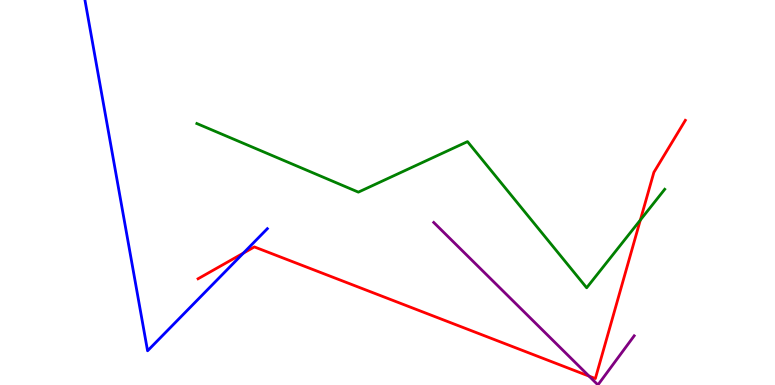[{'lines': ['blue', 'red'], 'intersections': [{'x': 3.14, 'y': 3.43}]}, {'lines': ['green', 'red'], 'intersections': [{'x': 8.26, 'y': 4.28}]}, {'lines': ['purple', 'red'], 'intersections': [{'x': 7.6, 'y': 0.23}]}, {'lines': ['blue', 'green'], 'intersections': []}, {'lines': ['blue', 'purple'], 'intersections': []}, {'lines': ['green', 'purple'], 'intersections': []}]